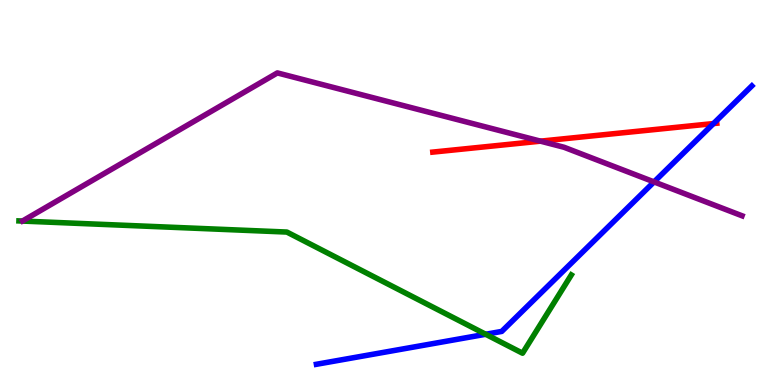[{'lines': ['blue', 'red'], 'intersections': [{'x': 9.21, 'y': 6.79}]}, {'lines': ['green', 'red'], 'intersections': []}, {'lines': ['purple', 'red'], 'intersections': [{'x': 6.97, 'y': 6.33}]}, {'lines': ['blue', 'green'], 'intersections': [{'x': 6.27, 'y': 1.32}]}, {'lines': ['blue', 'purple'], 'intersections': [{'x': 8.44, 'y': 5.28}]}, {'lines': ['green', 'purple'], 'intersections': []}]